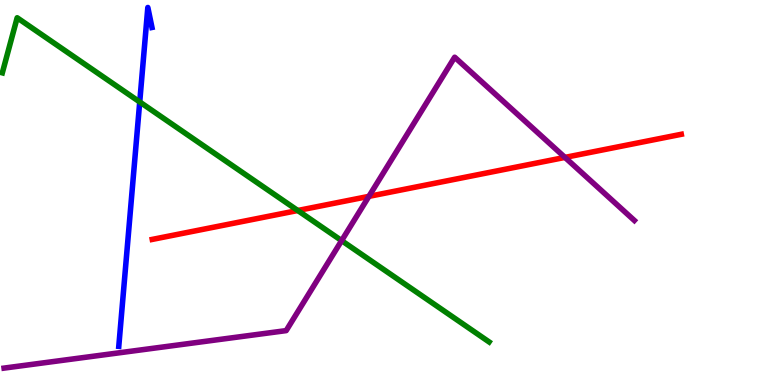[{'lines': ['blue', 'red'], 'intersections': []}, {'lines': ['green', 'red'], 'intersections': [{'x': 3.84, 'y': 4.53}]}, {'lines': ['purple', 'red'], 'intersections': [{'x': 4.76, 'y': 4.9}, {'x': 7.29, 'y': 5.91}]}, {'lines': ['blue', 'green'], 'intersections': [{'x': 1.8, 'y': 7.35}]}, {'lines': ['blue', 'purple'], 'intersections': []}, {'lines': ['green', 'purple'], 'intersections': [{'x': 4.41, 'y': 3.75}]}]